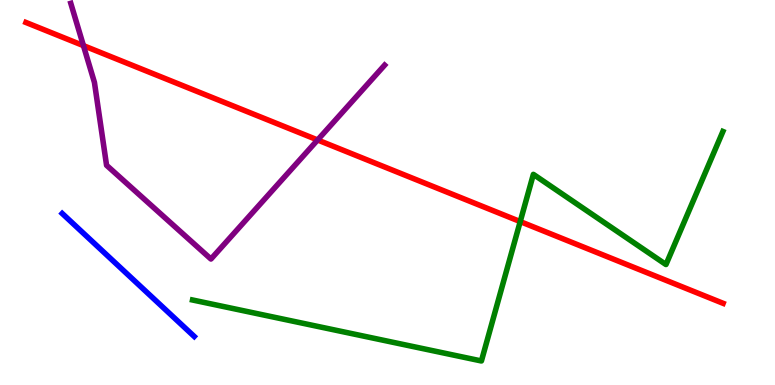[{'lines': ['blue', 'red'], 'intersections': []}, {'lines': ['green', 'red'], 'intersections': [{'x': 6.71, 'y': 4.24}]}, {'lines': ['purple', 'red'], 'intersections': [{'x': 1.08, 'y': 8.81}, {'x': 4.1, 'y': 6.36}]}, {'lines': ['blue', 'green'], 'intersections': []}, {'lines': ['blue', 'purple'], 'intersections': []}, {'lines': ['green', 'purple'], 'intersections': []}]